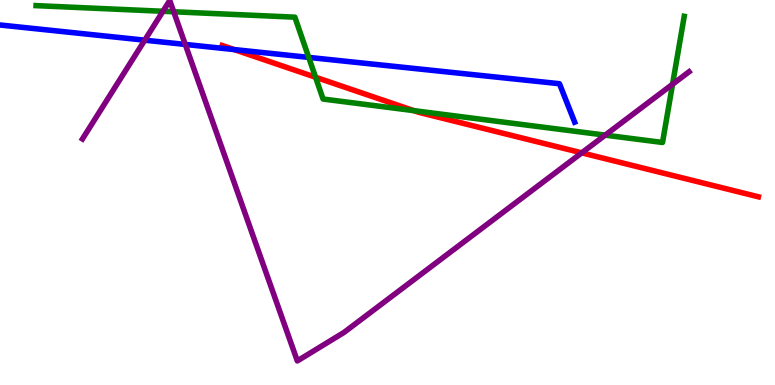[{'lines': ['blue', 'red'], 'intersections': [{'x': 3.02, 'y': 8.71}]}, {'lines': ['green', 'red'], 'intersections': [{'x': 4.07, 'y': 7.99}, {'x': 5.34, 'y': 7.13}]}, {'lines': ['purple', 'red'], 'intersections': [{'x': 7.51, 'y': 6.03}]}, {'lines': ['blue', 'green'], 'intersections': [{'x': 3.98, 'y': 8.51}]}, {'lines': ['blue', 'purple'], 'intersections': [{'x': 1.87, 'y': 8.96}, {'x': 2.39, 'y': 8.85}]}, {'lines': ['green', 'purple'], 'intersections': [{'x': 2.1, 'y': 9.71}, {'x': 2.24, 'y': 9.69}, {'x': 7.81, 'y': 6.49}, {'x': 8.68, 'y': 7.81}]}]